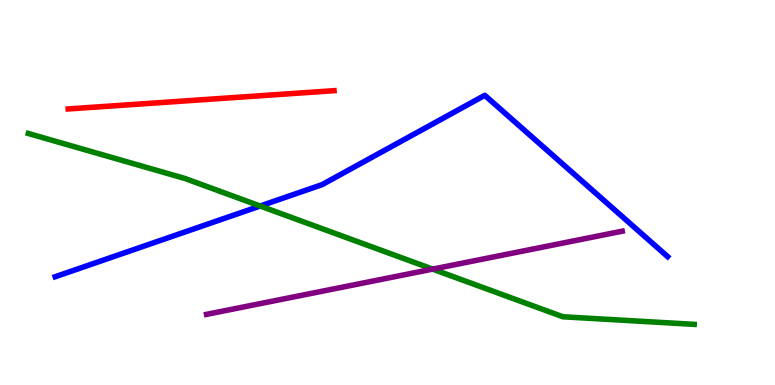[{'lines': ['blue', 'red'], 'intersections': []}, {'lines': ['green', 'red'], 'intersections': []}, {'lines': ['purple', 'red'], 'intersections': []}, {'lines': ['blue', 'green'], 'intersections': [{'x': 3.36, 'y': 4.65}]}, {'lines': ['blue', 'purple'], 'intersections': []}, {'lines': ['green', 'purple'], 'intersections': [{'x': 5.58, 'y': 3.01}]}]